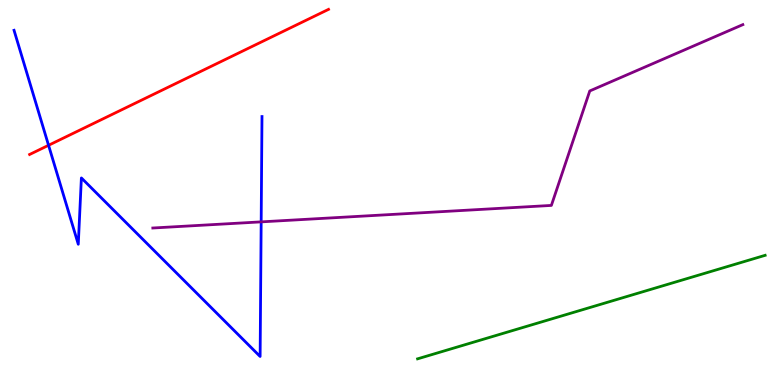[{'lines': ['blue', 'red'], 'intersections': [{'x': 0.627, 'y': 6.23}]}, {'lines': ['green', 'red'], 'intersections': []}, {'lines': ['purple', 'red'], 'intersections': []}, {'lines': ['blue', 'green'], 'intersections': []}, {'lines': ['blue', 'purple'], 'intersections': [{'x': 3.37, 'y': 4.24}]}, {'lines': ['green', 'purple'], 'intersections': []}]